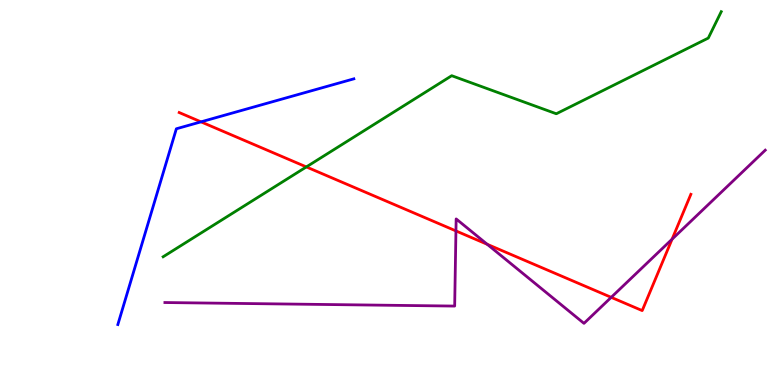[{'lines': ['blue', 'red'], 'intersections': [{'x': 2.59, 'y': 6.84}]}, {'lines': ['green', 'red'], 'intersections': [{'x': 3.95, 'y': 5.66}]}, {'lines': ['purple', 'red'], 'intersections': [{'x': 5.88, 'y': 4.0}, {'x': 6.29, 'y': 3.65}, {'x': 7.89, 'y': 2.28}, {'x': 8.67, 'y': 3.79}]}, {'lines': ['blue', 'green'], 'intersections': []}, {'lines': ['blue', 'purple'], 'intersections': []}, {'lines': ['green', 'purple'], 'intersections': []}]